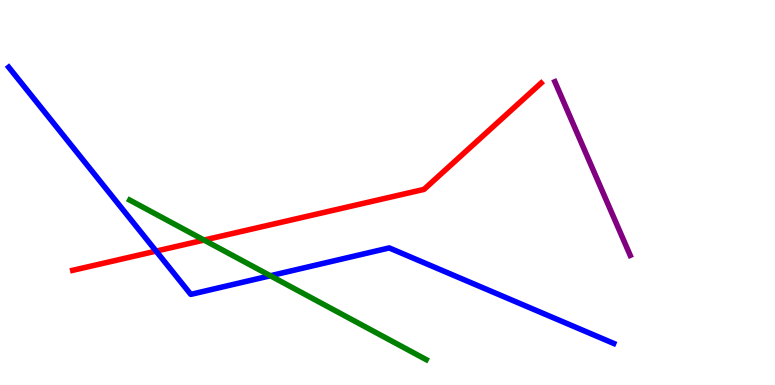[{'lines': ['blue', 'red'], 'intersections': [{'x': 2.01, 'y': 3.48}]}, {'lines': ['green', 'red'], 'intersections': [{'x': 2.63, 'y': 3.76}]}, {'lines': ['purple', 'red'], 'intersections': []}, {'lines': ['blue', 'green'], 'intersections': [{'x': 3.49, 'y': 2.84}]}, {'lines': ['blue', 'purple'], 'intersections': []}, {'lines': ['green', 'purple'], 'intersections': []}]